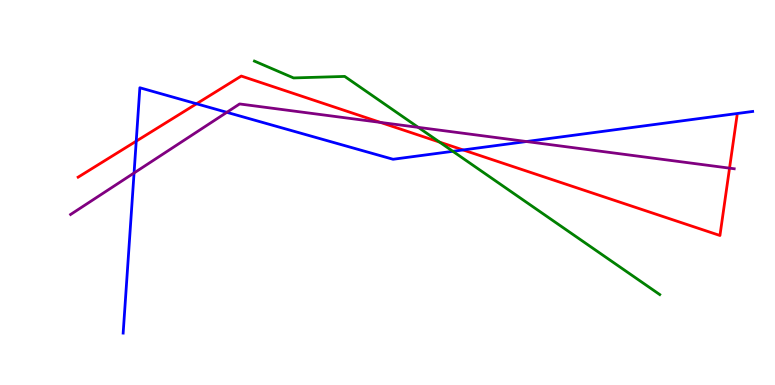[{'lines': ['blue', 'red'], 'intersections': [{'x': 1.76, 'y': 6.33}, {'x': 2.54, 'y': 7.3}, {'x': 5.98, 'y': 6.11}]}, {'lines': ['green', 'red'], 'intersections': [{'x': 5.67, 'y': 6.31}]}, {'lines': ['purple', 'red'], 'intersections': [{'x': 4.91, 'y': 6.82}, {'x': 9.41, 'y': 5.63}]}, {'lines': ['blue', 'green'], 'intersections': [{'x': 5.84, 'y': 6.07}]}, {'lines': ['blue', 'purple'], 'intersections': [{'x': 1.73, 'y': 5.51}, {'x': 2.93, 'y': 7.08}, {'x': 6.79, 'y': 6.32}]}, {'lines': ['green', 'purple'], 'intersections': [{'x': 5.4, 'y': 6.69}]}]